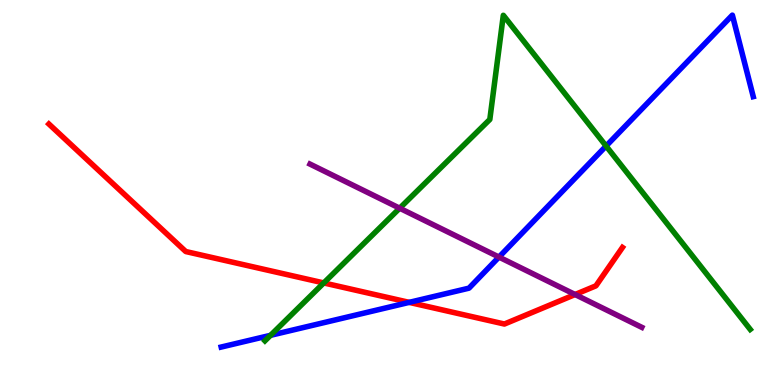[{'lines': ['blue', 'red'], 'intersections': [{'x': 5.28, 'y': 2.15}]}, {'lines': ['green', 'red'], 'intersections': [{'x': 4.18, 'y': 2.65}]}, {'lines': ['purple', 'red'], 'intersections': [{'x': 7.42, 'y': 2.35}]}, {'lines': ['blue', 'green'], 'intersections': [{'x': 3.49, 'y': 1.29}, {'x': 7.82, 'y': 6.21}]}, {'lines': ['blue', 'purple'], 'intersections': [{'x': 6.44, 'y': 3.32}]}, {'lines': ['green', 'purple'], 'intersections': [{'x': 5.16, 'y': 4.59}]}]